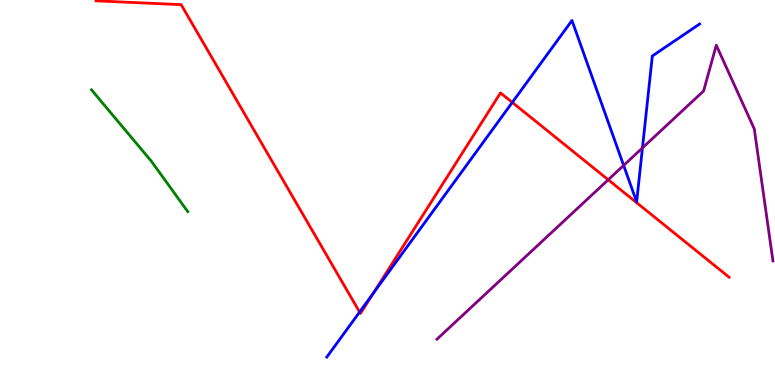[{'lines': ['blue', 'red'], 'intersections': [{'x': 4.64, 'y': 1.9}, {'x': 4.82, 'y': 2.39}, {'x': 6.61, 'y': 7.34}]}, {'lines': ['green', 'red'], 'intersections': []}, {'lines': ['purple', 'red'], 'intersections': [{'x': 7.85, 'y': 5.33}]}, {'lines': ['blue', 'green'], 'intersections': []}, {'lines': ['blue', 'purple'], 'intersections': [{'x': 8.05, 'y': 5.7}, {'x': 8.29, 'y': 6.16}]}, {'lines': ['green', 'purple'], 'intersections': []}]